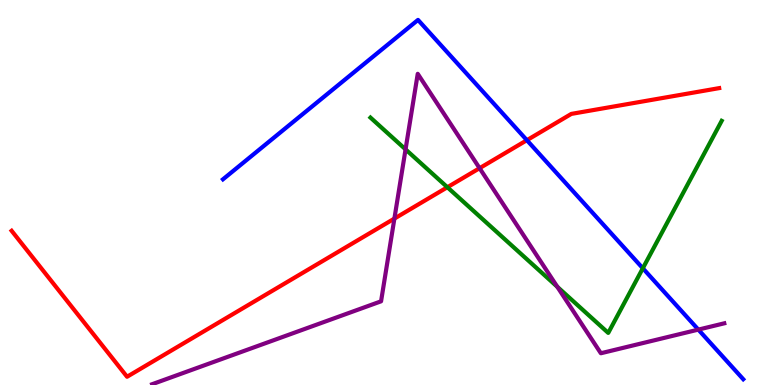[{'lines': ['blue', 'red'], 'intersections': [{'x': 6.8, 'y': 6.36}]}, {'lines': ['green', 'red'], 'intersections': [{'x': 5.77, 'y': 5.14}]}, {'lines': ['purple', 'red'], 'intersections': [{'x': 5.09, 'y': 4.32}, {'x': 6.19, 'y': 5.63}]}, {'lines': ['blue', 'green'], 'intersections': [{'x': 8.29, 'y': 3.03}]}, {'lines': ['blue', 'purple'], 'intersections': [{'x': 9.01, 'y': 1.44}]}, {'lines': ['green', 'purple'], 'intersections': [{'x': 5.23, 'y': 6.12}, {'x': 7.19, 'y': 2.55}]}]